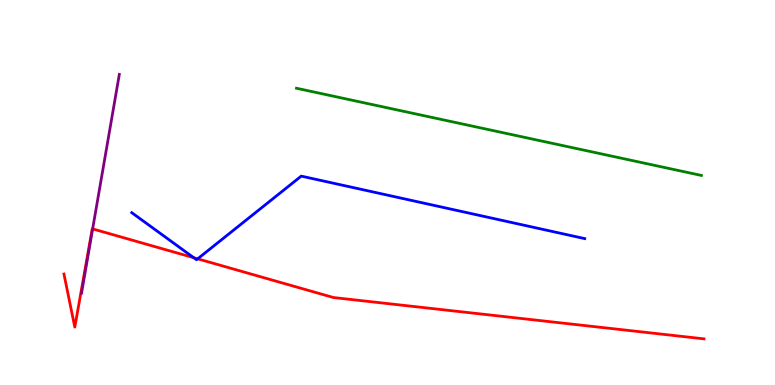[{'lines': ['blue', 'red'], 'intersections': [{'x': 2.5, 'y': 3.31}, {'x': 2.55, 'y': 3.28}]}, {'lines': ['green', 'red'], 'intersections': []}, {'lines': ['purple', 'red'], 'intersections': [{'x': 1.2, 'y': 4.05}]}, {'lines': ['blue', 'green'], 'intersections': []}, {'lines': ['blue', 'purple'], 'intersections': []}, {'lines': ['green', 'purple'], 'intersections': []}]